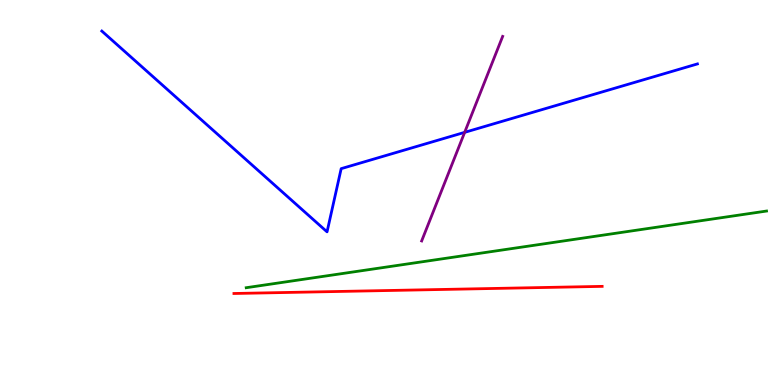[{'lines': ['blue', 'red'], 'intersections': []}, {'lines': ['green', 'red'], 'intersections': []}, {'lines': ['purple', 'red'], 'intersections': []}, {'lines': ['blue', 'green'], 'intersections': []}, {'lines': ['blue', 'purple'], 'intersections': [{'x': 6.0, 'y': 6.56}]}, {'lines': ['green', 'purple'], 'intersections': []}]